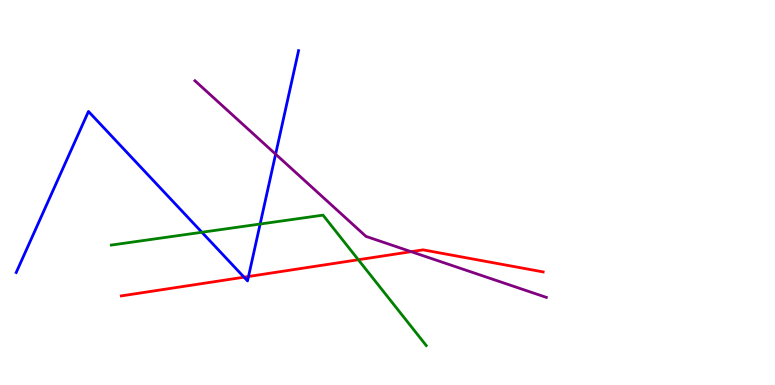[{'lines': ['blue', 'red'], 'intersections': [{'x': 3.15, 'y': 2.8}, {'x': 3.21, 'y': 2.82}]}, {'lines': ['green', 'red'], 'intersections': [{'x': 4.62, 'y': 3.25}]}, {'lines': ['purple', 'red'], 'intersections': [{'x': 5.31, 'y': 3.46}]}, {'lines': ['blue', 'green'], 'intersections': [{'x': 2.6, 'y': 3.97}, {'x': 3.36, 'y': 4.18}]}, {'lines': ['blue', 'purple'], 'intersections': [{'x': 3.56, 'y': 6.0}]}, {'lines': ['green', 'purple'], 'intersections': []}]